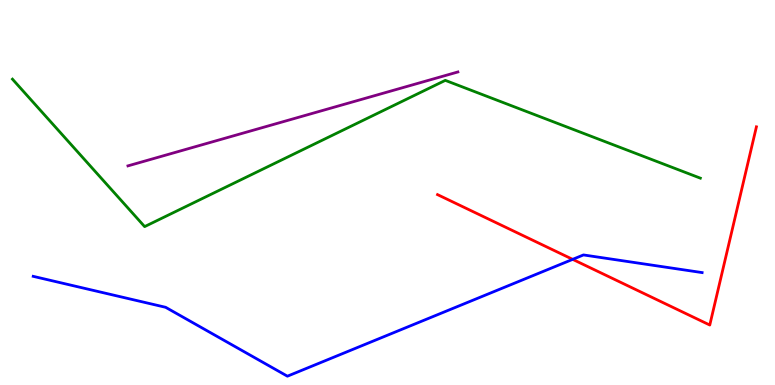[{'lines': ['blue', 'red'], 'intersections': [{'x': 7.39, 'y': 3.26}]}, {'lines': ['green', 'red'], 'intersections': []}, {'lines': ['purple', 'red'], 'intersections': []}, {'lines': ['blue', 'green'], 'intersections': []}, {'lines': ['blue', 'purple'], 'intersections': []}, {'lines': ['green', 'purple'], 'intersections': []}]